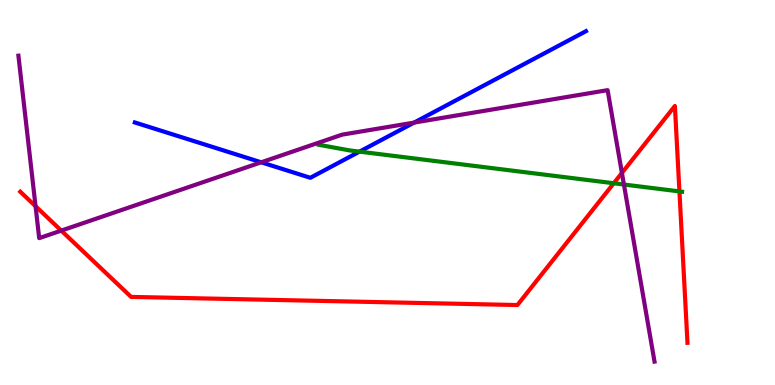[{'lines': ['blue', 'red'], 'intersections': []}, {'lines': ['green', 'red'], 'intersections': [{'x': 7.92, 'y': 5.24}, {'x': 8.77, 'y': 5.03}]}, {'lines': ['purple', 'red'], 'intersections': [{'x': 0.459, 'y': 4.64}, {'x': 0.791, 'y': 4.01}, {'x': 8.02, 'y': 5.51}]}, {'lines': ['blue', 'green'], 'intersections': [{'x': 4.64, 'y': 6.06}]}, {'lines': ['blue', 'purple'], 'intersections': [{'x': 3.37, 'y': 5.78}, {'x': 5.34, 'y': 6.82}]}, {'lines': ['green', 'purple'], 'intersections': [{'x': 8.05, 'y': 5.21}]}]